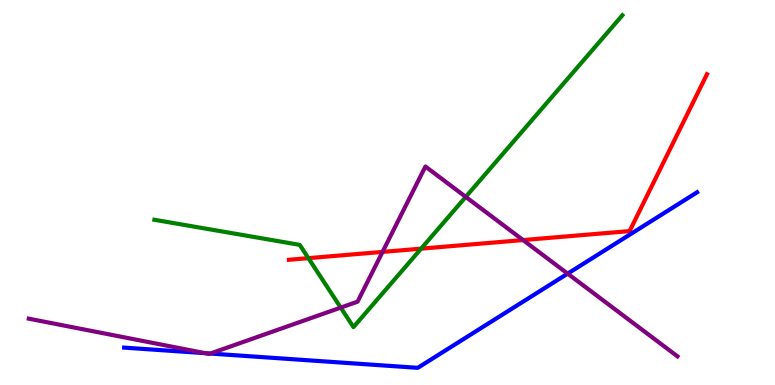[{'lines': ['blue', 'red'], 'intersections': []}, {'lines': ['green', 'red'], 'intersections': [{'x': 3.98, 'y': 3.29}, {'x': 5.43, 'y': 3.54}]}, {'lines': ['purple', 'red'], 'intersections': [{'x': 4.94, 'y': 3.46}, {'x': 6.75, 'y': 3.76}]}, {'lines': ['blue', 'green'], 'intersections': []}, {'lines': ['blue', 'purple'], 'intersections': [{'x': 2.65, 'y': 0.826}, {'x': 2.71, 'y': 0.817}, {'x': 7.32, 'y': 2.89}]}, {'lines': ['green', 'purple'], 'intersections': [{'x': 4.4, 'y': 2.01}, {'x': 6.01, 'y': 4.89}]}]